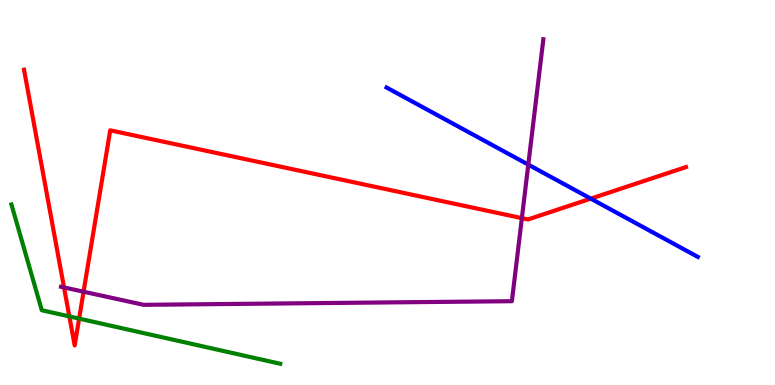[{'lines': ['blue', 'red'], 'intersections': [{'x': 7.62, 'y': 4.84}]}, {'lines': ['green', 'red'], 'intersections': [{'x': 0.895, 'y': 1.78}, {'x': 1.02, 'y': 1.72}]}, {'lines': ['purple', 'red'], 'intersections': [{'x': 0.826, 'y': 2.53}, {'x': 1.08, 'y': 2.42}, {'x': 6.73, 'y': 4.33}]}, {'lines': ['blue', 'green'], 'intersections': []}, {'lines': ['blue', 'purple'], 'intersections': [{'x': 6.82, 'y': 5.72}]}, {'lines': ['green', 'purple'], 'intersections': []}]